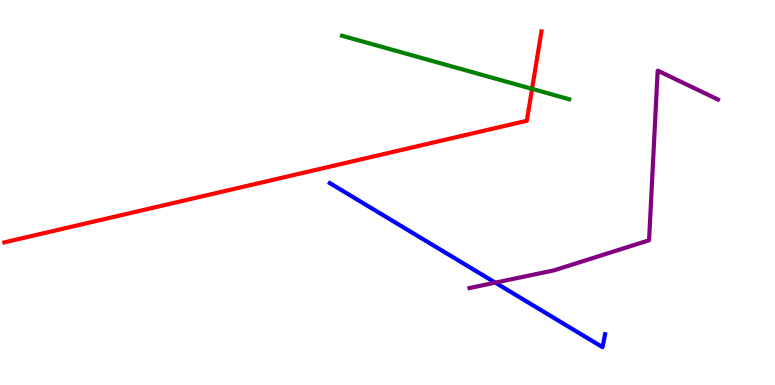[{'lines': ['blue', 'red'], 'intersections': []}, {'lines': ['green', 'red'], 'intersections': [{'x': 6.87, 'y': 7.69}]}, {'lines': ['purple', 'red'], 'intersections': []}, {'lines': ['blue', 'green'], 'intersections': []}, {'lines': ['blue', 'purple'], 'intersections': [{'x': 6.39, 'y': 2.66}]}, {'lines': ['green', 'purple'], 'intersections': []}]